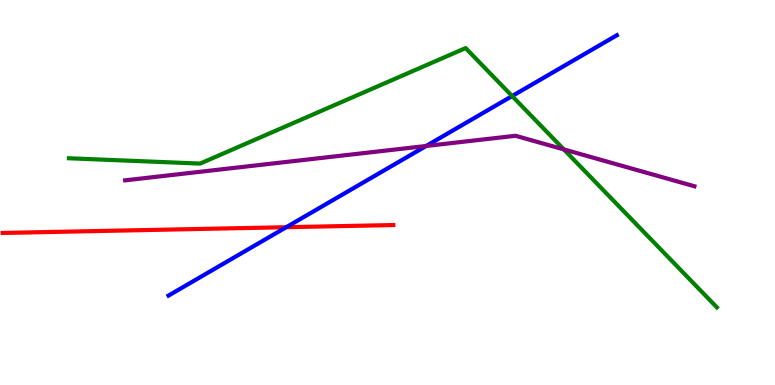[{'lines': ['blue', 'red'], 'intersections': [{'x': 3.69, 'y': 4.1}]}, {'lines': ['green', 'red'], 'intersections': []}, {'lines': ['purple', 'red'], 'intersections': []}, {'lines': ['blue', 'green'], 'intersections': [{'x': 6.61, 'y': 7.5}]}, {'lines': ['blue', 'purple'], 'intersections': [{'x': 5.5, 'y': 6.21}]}, {'lines': ['green', 'purple'], 'intersections': [{'x': 7.28, 'y': 6.12}]}]